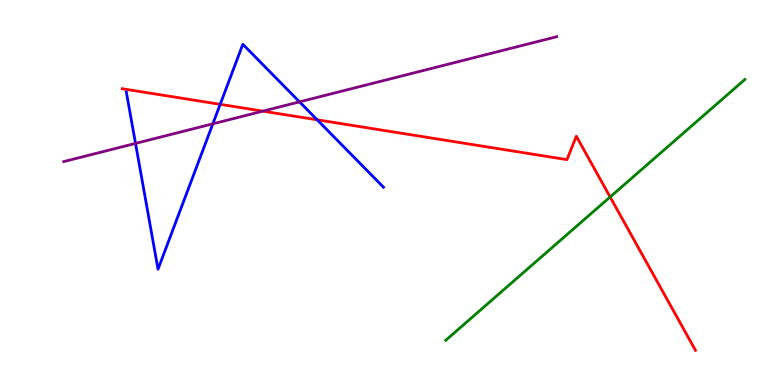[{'lines': ['blue', 'red'], 'intersections': [{'x': 2.84, 'y': 7.29}, {'x': 4.09, 'y': 6.89}]}, {'lines': ['green', 'red'], 'intersections': [{'x': 7.87, 'y': 4.88}]}, {'lines': ['purple', 'red'], 'intersections': [{'x': 3.39, 'y': 7.11}]}, {'lines': ['blue', 'green'], 'intersections': []}, {'lines': ['blue', 'purple'], 'intersections': [{'x': 1.75, 'y': 6.28}, {'x': 2.75, 'y': 6.78}, {'x': 3.86, 'y': 7.35}]}, {'lines': ['green', 'purple'], 'intersections': []}]